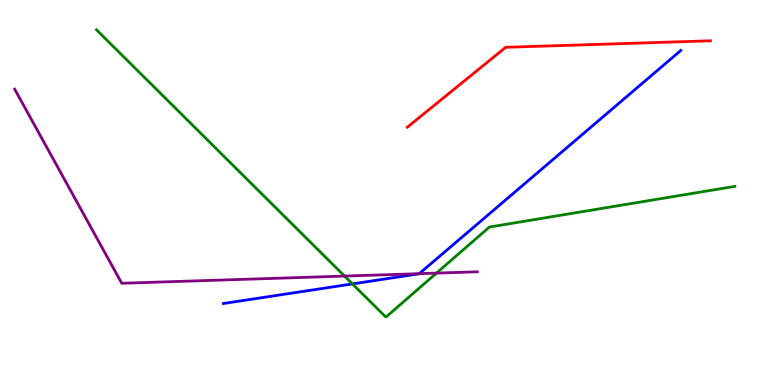[{'lines': ['blue', 'red'], 'intersections': []}, {'lines': ['green', 'red'], 'intersections': []}, {'lines': ['purple', 'red'], 'intersections': []}, {'lines': ['blue', 'green'], 'intersections': [{'x': 4.55, 'y': 2.63}]}, {'lines': ['blue', 'purple'], 'intersections': [{'x': 5.41, 'y': 2.89}]}, {'lines': ['green', 'purple'], 'intersections': [{'x': 4.45, 'y': 2.83}, {'x': 5.63, 'y': 2.91}]}]